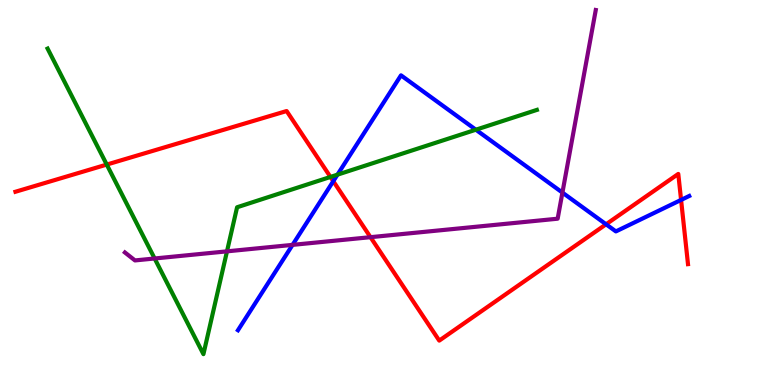[{'lines': ['blue', 'red'], 'intersections': [{'x': 4.3, 'y': 5.29}, {'x': 7.82, 'y': 4.17}, {'x': 8.79, 'y': 4.81}]}, {'lines': ['green', 'red'], 'intersections': [{'x': 1.38, 'y': 5.73}, {'x': 4.26, 'y': 5.4}]}, {'lines': ['purple', 'red'], 'intersections': [{'x': 4.78, 'y': 3.84}]}, {'lines': ['blue', 'green'], 'intersections': [{'x': 4.35, 'y': 5.46}, {'x': 6.14, 'y': 6.63}]}, {'lines': ['blue', 'purple'], 'intersections': [{'x': 3.78, 'y': 3.64}, {'x': 7.26, 'y': 5.0}]}, {'lines': ['green', 'purple'], 'intersections': [{'x': 2.0, 'y': 3.29}, {'x': 2.93, 'y': 3.47}]}]